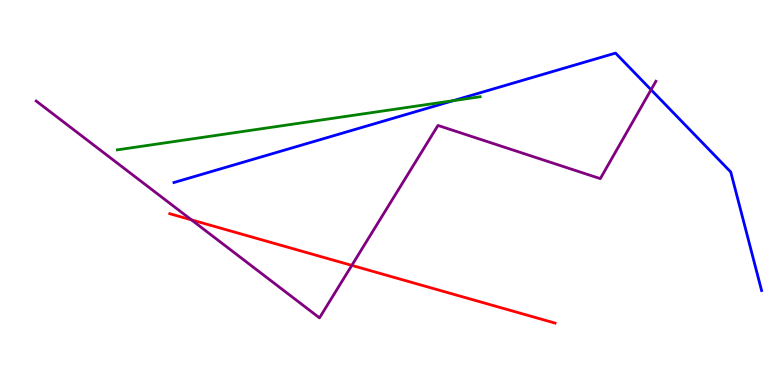[{'lines': ['blue', 'red'], 'intersections': []}, {'lines': ['green', 'red'], 'intersections': []}, {'lines': ['purple', 'red'], 'intersections': [{'x': 2.47, 'y': 4.29}, {'x': 4.54, 'y': 3.11}]}, {'lines': ['blue', 'green'], 'intersections': [{'x': 5.85, 'y': 7.38}]}, {'lines': ['blue', 'purple'], 'intersections': [{'x': 8.4, 'y': 7.67}]}, {'lines': ['green', 'purple'], 'intersections': []}]